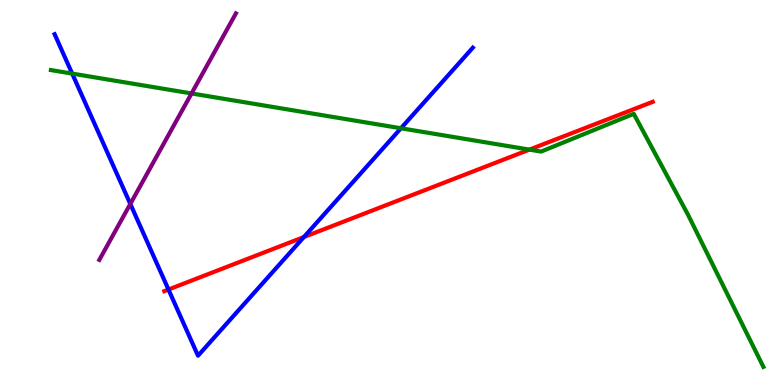[{'lines': ['blue', 'red'], 'intersections': [{'x': 2.17, 'y': 2.48}, {'x': 3.92, 'y': 3.84}]}, {'lines': ['green', 'red'], 'intersections': [{'x': 6.83, 'y': 6.11}]}, {'lines': ['purple', 'red'], 'intersections': []}, {'lines': ['blue', 'green'], 'intersections': [{'x': 0.931, 'y': 8.09}, {'x': 5.17, 'y': 6.67}]}, {'lines': ['blue', 'purple'], 'intersections': [{'x': 1.68, 'y': 4.7}]}, {'lines': ['green', 'purple'], 'intersections': [{'x': 2.47, 'y': 7.57}]}]